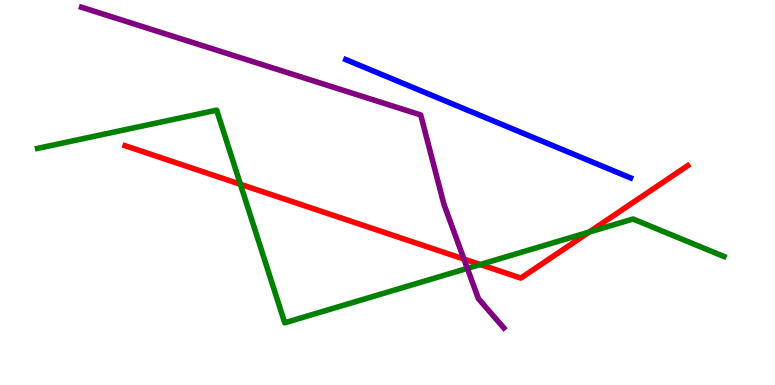[{'lines': ['blue', 'red'], 'intersections': []}, {'lines': ['green', 'red'], 'intersections': [{'x': 3.1, 'y': 5.21}, {'x': 6.2, 'y': 3.13}, {'x': 7.6, 'y': 3.97}]}, {'lines': ['purple', 'red'], 'intersections': [{'x': 5.99, 'y': 3.27}]}, {'lines': ['blue', 'green'], 'intersections': []}, {'lines': ['blue', 'purple'], 'intersections': []}, {'lines': ['green', 'purple'], 'intersections': [{'x': 6.03, 'y': 3.03}]}]